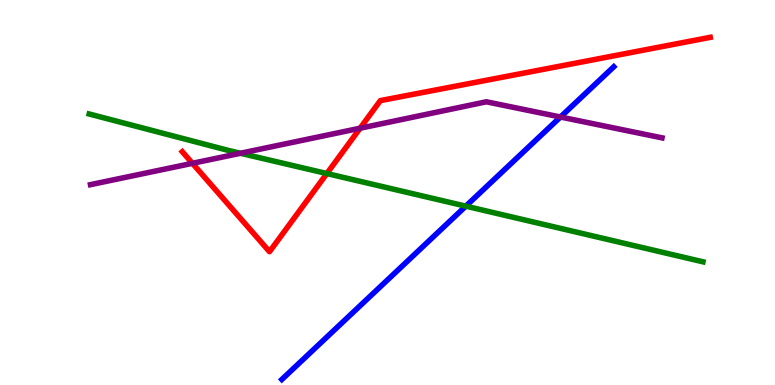[{'lines': ['blue', 'red'], 'intersections': []}, {'lines': ['green', 'red'], 'intersections': [{'x': 4.22, 'y': 5.49}]}, {'lines': ['purple', 'red'], 'intersections': [{'x': 2.48, 'y': 5.76}, {'x': 4.65, 'y': 6.67}]}, {'lines': ['blue', 'green'], 'intersections': [{'x': 6.01, 'y': 4.65}]}, {'lines': ['blue', 'purple'], 'intersections': [{'x': 7.23, 'y': 6.96}]}, {'lines': ['green', 'purple'], 'intersections': [{'x': 3.1, 'y': 6.02}]}]